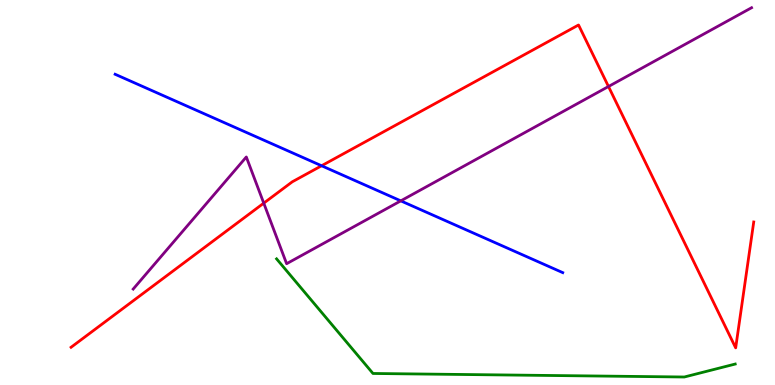[{'lines': ['blue', 'red'], 'intersections': [{'x': 4.15, 'y': 5.69}]}, {'lines': ['green', 'red'], 'intersections': []}, {'lines': ['purple', 'red'], 'intersections': [{'x': 3.4, 'y': 4.72}, {'x': 7.85, 'y': 7.75}]}, {'lines': ['blue', 'green'], 'intersections': []}, {'lines': ['blue', 'purple'], 'intersections': [{'x': 5.17, 'y': 4.78}]}, {'lines': ['green', 'purple'], 'intersections': []}]